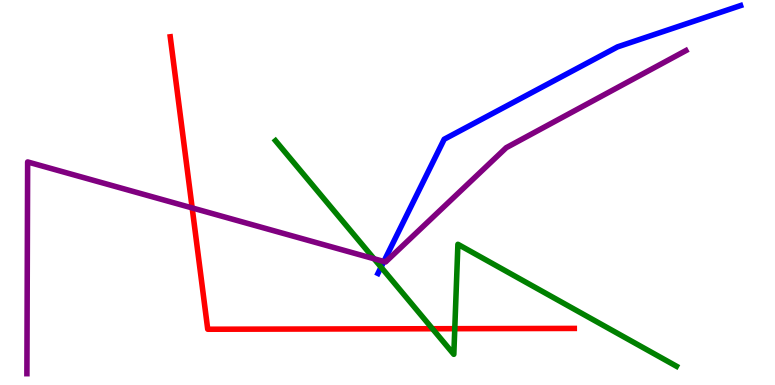[{'lines': ['blue', 'red'], 'intersections': []}, {'lines': ['green', 'red'], 'intersections': [{'x': 5.58, 'y': 1.46}, {'x': 5.87, 'y': 1.46}]}, {'lines': ['purple', 'red'], 'intersections': [{'x': 2.48, 'y': 4.6}]}, {'lines': ['blue', 'green'], 'intersections': [{'x': 4.92, 'y': 3.06}]}, {'lines': ['blue', 'purple'], 'intersections': [{'x': 4.95, 'y': 3.21}]}, {'lines': ['green', 'purple'], 'intersections': [{'x': 4.83, 'y': 3.28}]}]